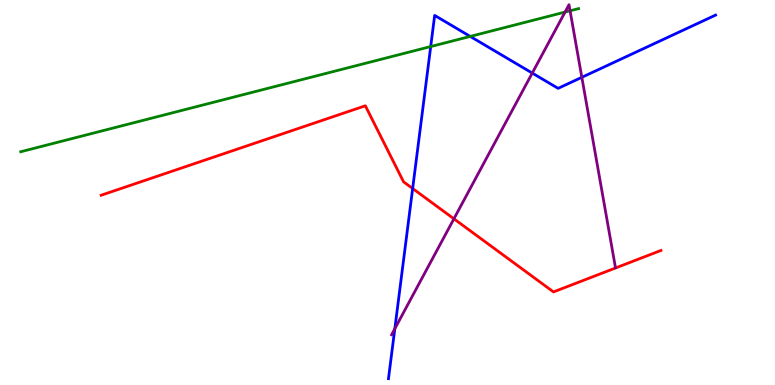[{'lines': ['blue', 'red'], 'intersections': [{'x': 5.32, 'y': 5.1}]}, {'lines': ['green', 'red'], 'intersections': []}, {'lines': ['purple', 'red'], 'intersections': [{'x': 5.86, 'y': 4.32}]}, {'lines': ['blue', 'green'], 'intersections': [{'x': 5.56, 'y': 8.79}, {'x': 6.07, 'y': 9.05}]}, {'lines': ['blue', 'purple'], 'intersections': [{'x': 5.09, 'y': 1.46}, {'x': 6.87, 'y': 8.1}, {'x': 7.51, 'y': 7.99}]}, {'lines': ['green', 'purple'], 'intersections': [{'x': 7.29, 'y': 9.69}, {'x': 7.36, 'y': 9.72}]}]